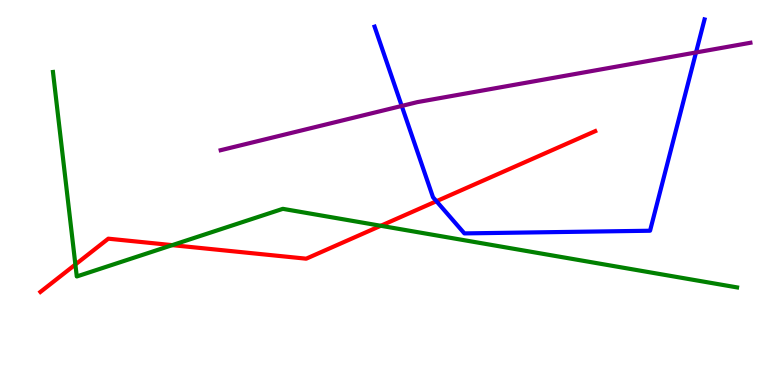[{'lines': ['blue', 'red'], 'intersections': [{'x': 5.63, 'y': 4.77}]}, {'lines': ['green', 'red'], 'intersections': [{'x': 0.973, 'y': 3.13}, {'x': 2.22, 'y': 3.63}, {'x': 4.91, 'y': 4.14}]}, {'lines': ['purple', 'red'], 'intersections': []}, {'lines': ['blue', 'green'], 'intersections': []}, {'lines': ['blue', 'purple'], 'intersections': [{'x': 5.18, 'y': 7.25}, {'x': 8.98, 'y': 8.64}]}, {'lines': ['green', 'purple'], 'intersections': []}]